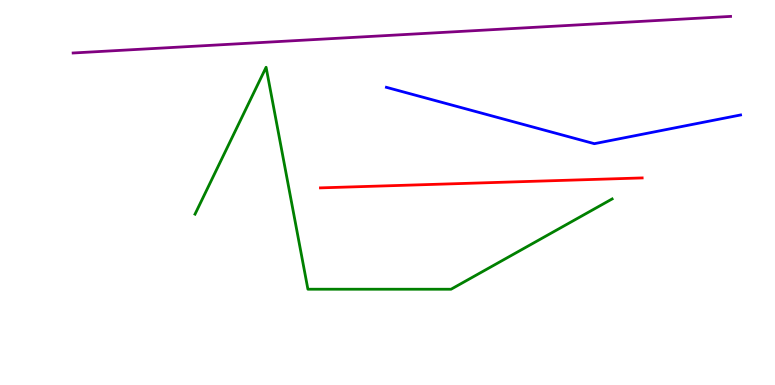[{'lines': ['blue', 'red'], 'intersections': []}, {'lines': ['green', 'red'], 'intersections': []}, {'lines': ['purple', 'red'], 'intersections': []}, {'lines': ['blue', 'green'], 'intersections': []}, {'lines': ['blue', 'purple'], 'intersections': []}, {'lines': ['green', 'purple'], 'intersections': []}]